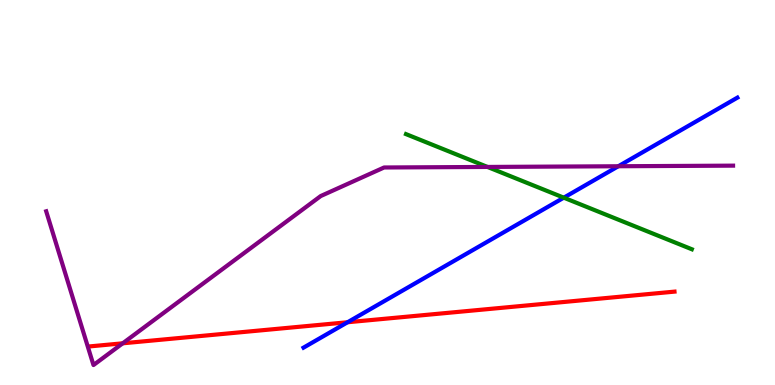[{'lines': ['blue', 'red'], 'intersections': [{'x': 4.49, 'y': 1.63}]}, {'lines': ['green', 'red'], 'intersections': []}, {'lines': ['purple', 'red'], 'intersections': [{'x': 1.58, 'y': 1.08}]}, {'lines': ['blue', 'green'], 'intersections': [{'x': 7.27, 'y': 4.87}]}, {'lines': ['blue', 'purple'], 'intersections': [{'x': 7.98, 'y': 5.68}]}, {'lines': ['green', 'purple'], 'intersections': [{'x': 6.29, 'y': 5.66}]}]